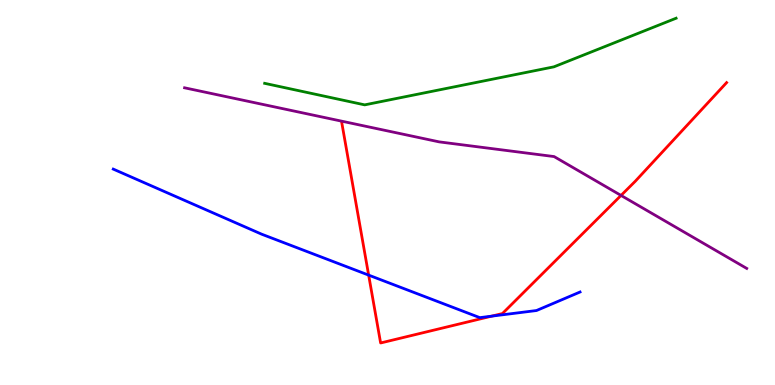[{'lines': ['blue', 'red'], 'intersections': [{'x': 4.76, 'y': 2.85}, {'x': 6.34, 'y': 1.79}]}, {'lines': ['green', 'red'], 'intersections': []}, {'lines': ['purple', 'red'], 'intersections': [{'x': 8.01, 'y': 4.92}]}, {'lines': ['blue', 'green'], 'intersections': []}, {'lines': ['blue', 'purple'], 'intersections': []}, {'lines': ['green', 'purple'], 'intersections': []}]